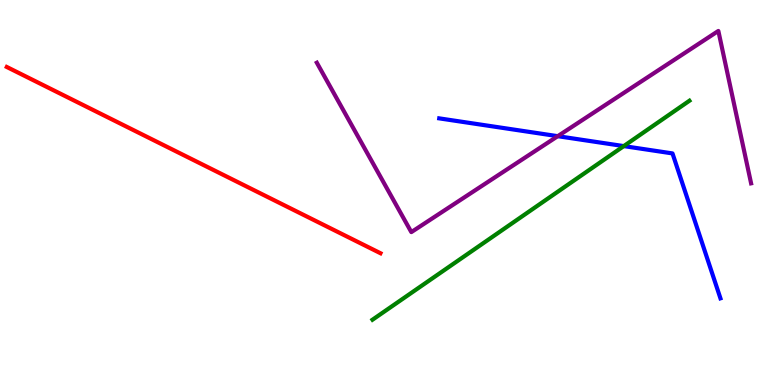[{'lines': ['blue', 'red'], 'intersections': []}, {'lines': ['green', 'red'], 'intersections': []}, {'lines': ['purple', 'red'], 'intersections': []}, {'lines': ['blue', 'green'], 'intersections': [{'x': 8.05, 'y': 6.21}]}, {'lines': ['blue', 'purple'], 'intersections': [{'x': 7.2, 'y': 6.46}]}, {'lines': ['green', 'purple'], 'intersections': []}]